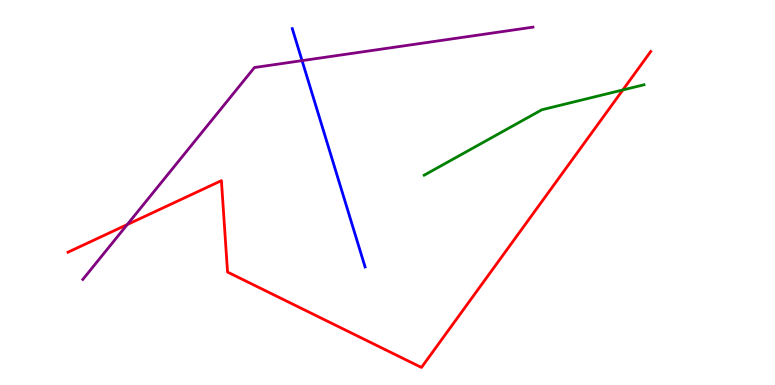[{'lines': ['blue', 'red'], 'intersections': []}, {'lines': ['green', 'red'], 'intersections': [{'x': 8.04, 'y': 7.66}]}, {'lines': ['purple', 'red'], 'intersections': [{'x': 1.64, 'y': 4.17}]}, {'lines': ['blue', 'green'], 'intersections': []}, {'lines': ['blue', 'purple'], 'intersections': [{'x': 3.9, 'y': 8.43}]}, {'lines': ['green', 'purple'], 'intersections': []}]